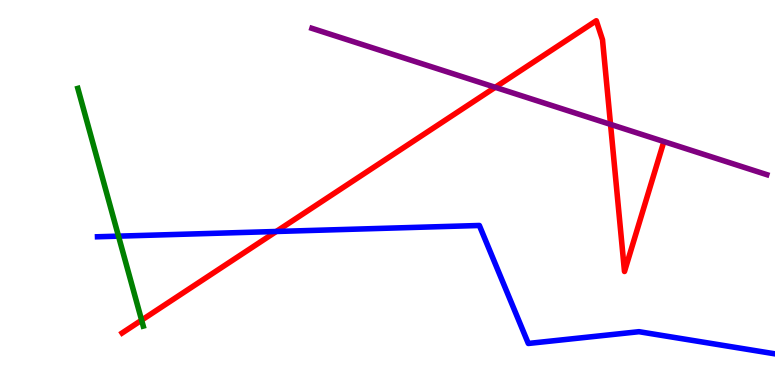[{'lines': ['blue', 'red'], 'intersections': [{'x': 3.56, 'y': 3.99}]}, {'lines': ['green', 'red'], 'intersections': [{'x': 1.83, 'y': 1.68}]}, {'lines': ['purple', 'red'], 'intersections': [{'x': 6.39, 'y': 7.73}, {'x': 7.88, 'y': 6.77}]}, {'lines': ['blue', 'green'], 'intersections': [{'x': 1.53, 'y': 3.87}]}, {'lines': ['blue', 'purple'], 'intersections': []}, {'lines': ['green', 'purple'], 'intersections': []}]